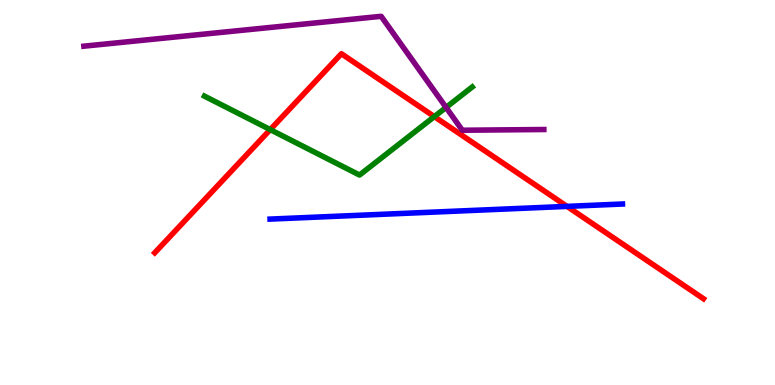[{'lines': ['blue', 'red'], 'intersections': [{'x': 7.32, 'y': 4.64}]}, {'lines': ['green', 'red'], 'intersections': [{'x': 3.49, 'y': 6.63}, {'x': 5.6, 'y': 6.97}]}, {'lines': ['purple', 'red'], 'intersections': []}, {'lines': ['blue', 'green'], 'intersections': []}, {'lines': ['blue', 'purple'], 'intersections': []}, {'lines': ['green', 'purple'], 'intersections': [{'x': 5.76, 'y': 7.21}]}]